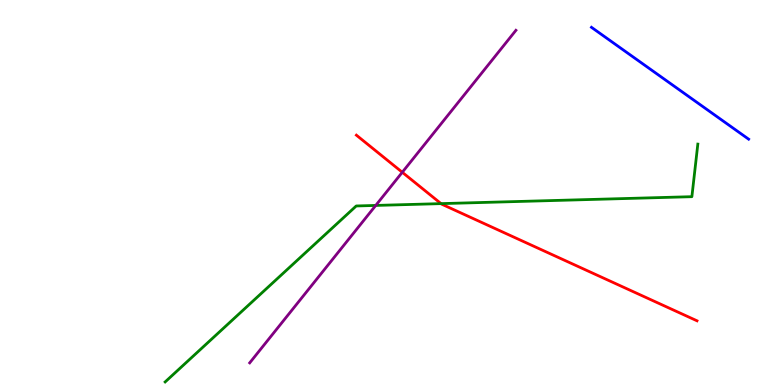[{'lines': ['blue', 'red'], 'intersections': []}, {'lines': ['green', 'red'], 'intersections': [{'x': 5.69, 'y': 4.71}]}, {'lines': ['purple', 'red'], 'intersections': [{'x': 5.19, 'y': 5.53}]}, {'lines': ['blue', 'green'], 'intersections': []}, {'lines': ['blue', 'purple'], 'intersections': []}, {'lines': ['green', 'purple'], 'intersections': [{'x': 4.85, 'y': 4.66}]}]